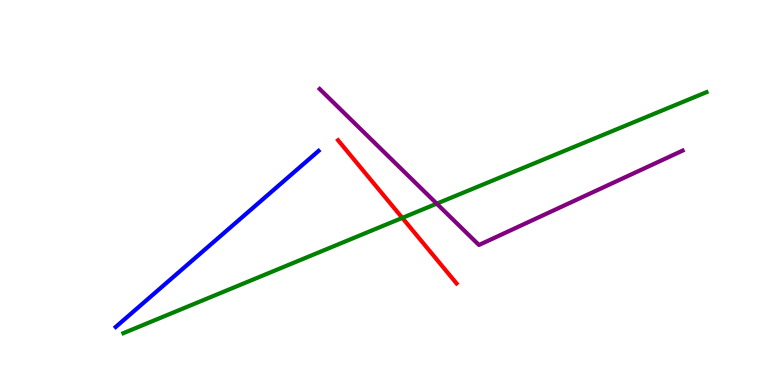[{'lines': ['blue', 'red'], 'intersections': []}, {'lines': ['green', 'red'], 'intersections': [{'x': 5.19, 'y': 4.34}]}, {'lines': ['purple', 'red'], 'intersections': []}, {'lines': ['blue', 'green'], 'intersections': []}, {'lines': ['blue', 'purple'], 'intersections': []}, {'lines': ['green', 'purple'], 'intersections': [{'x': 5.64, 'y': 4.71}]}]